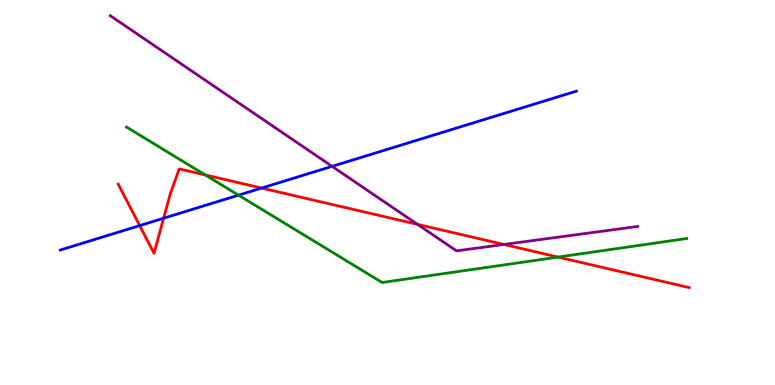[{'lines': ['blue', 'red'], 'intersections': [{'x': 1.8, 'y': 4.14}, {'x': 2.11, 'y': 4.33}, {'x': 3.38, 'y': 5.12}]}, {'lines': ['green', 'red'], 'intersections': [{'x': 2.65, 'y': 5.46}, {'x': 7.2, 'y': 3.32}]}, {'lines': ['purple', 'red'], 'intersections': [{'x': 5.39, 'y': 4.17}, {'x': 6.5, 'y': 3.65}]}, {'lines': ['blue', 'green'], 'intersections': [{'x': 3.08, 'y': 4.93}]}, {'lines': ['blue', 'purple'], 'intersections': [{'x': 4.29, 'y': 5.68}]}, {'lines': ['green', 'purple'], 'intersections': []}]